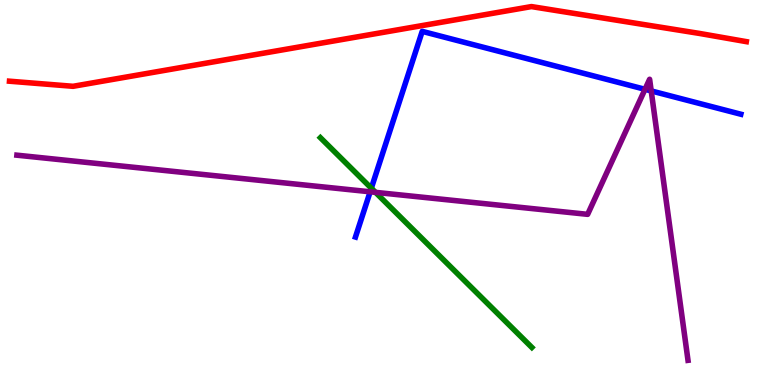[{'lines': ['blue', 'red'], 'intersections': []}, {'lines': ['green', 'red'], 'intersections': []}, {'lines': ['purple', 'red'], 'intersections': []}, {'lines': ['blue', 'green'], 'intersections': [{'x': 4.79, 'y': 5.11}]}, {'lines': ['blue', 'purple'], 'intersections': [{'x': 4.78, 'y': 5.02}, {'x': 8.32, 'y': 7.68}, {'x': 8.4, 'y': 7.64}]}, {'lines': ['green', 'purple'], 'intersections': [{'x': 4.85, 'y': 5.0}]}]